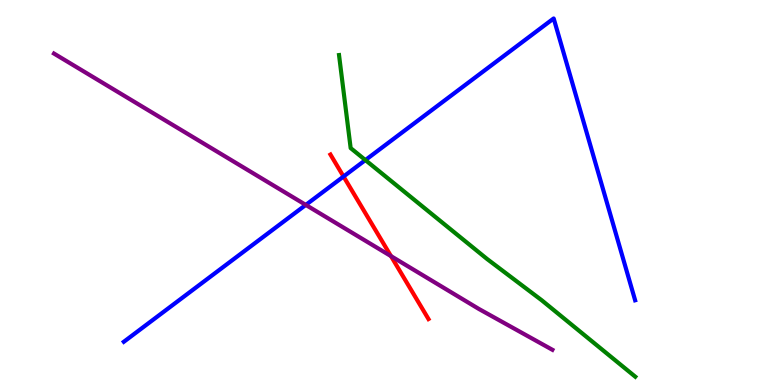[{'lines': ['blue', 'red'], 'intersections': [{'x': 4.43, 'y': 5.42}]}, {'lines': ['green', 'red'], 'intersections': []}, {'lines': ['purple', 'red'], 'intersections': [{'x': 5.04, 'y': 3.35}]}, {'lines': ['blue', 'green'], 'intersections': [{'x': 4.71, 'y': 5.84}]}, {'lines': ['blue', 'purple'], 'intersections': [{'x': 3.95, 'y': 4.68}]}, {'lines': ['green', 'purple'], 'intersections': []}]